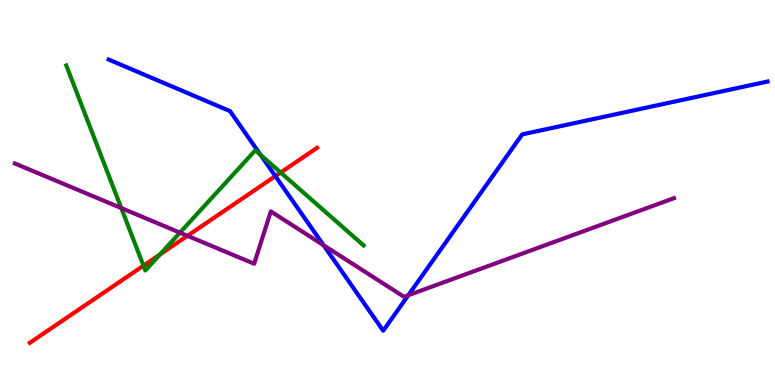[{'lines': ['blue', 'red'], 'intersections': [{'x': 3.55, 'y': 5.43}]}, {'lines': ['green', 'red'], 'intersections': [{'x': 1.85, 'y': 3.1}, {'x': 2.06, 'y': 3.39}, {'x': 3.62, 'y': 5.52}]}, {'lines': ['purple', 'red'], 'intersections': [{'x': 2.42, 'y': 3.88}]}, {'lines': ['blue', 'green'], 'intersections': [{'x': 3.36, 'y': 5.98}]}, {'lines': ['blue', 'purple'], 'intersections': [{'x': 4.18, 'y': 3.63}, {'x': 5.27, 'y': 2.33}]}, {'lines': ['green', 'purple'], 'intersections': [{'x': 1.56, 'y': 4.6}, {'x': 2.32, 'y': 3.96}]}]